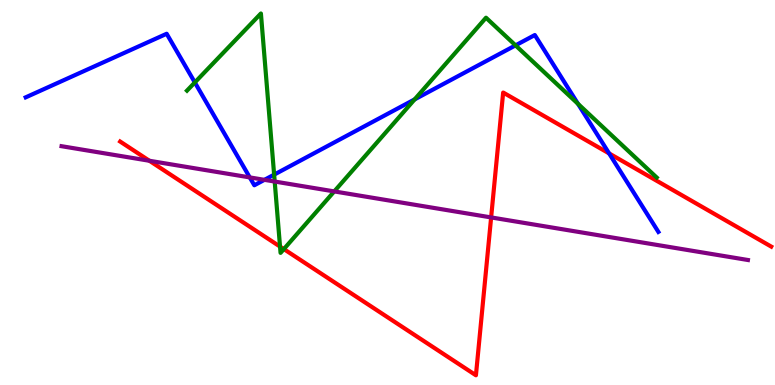[{'lines': ['blue', 'red'], 'intersections': [{'x': 7.86, 'y': 6.02}]}, {'lines': ['green', 'red'], 'intersections': [{'x': 3.61, 'y': 3.6}, {'x': 3.66, 'y': 3.53}]}, {'lines': ['purple', 'red'], 'intersections': [{'x': 1.93, 'y': 5.82}, {'x': 6.34, 'y': 4.35}]}, {'lines': ['blue', 'green'], 'intersections': [{'x': 2.51, 'y': 7.86}, {'x': 3.54, 'y': 5.46}, {'x': 5.35, 'y': 7.42}, {'x': 6.65, 'y': 8.82}, {'x': 7.46, 'y': 7.3}]}, {'lines': ['blue', 'purple'], 'intersections': [{'x': 3.22, 'y': 5.39}, {'x': 3.41, 'y': 5.33}]}, {'lines': ['green', 'purple'], 'intersections': [{'x': 3.54, 'y': 5.28}, {'x': 4.31, 'y': 5.03}]}]